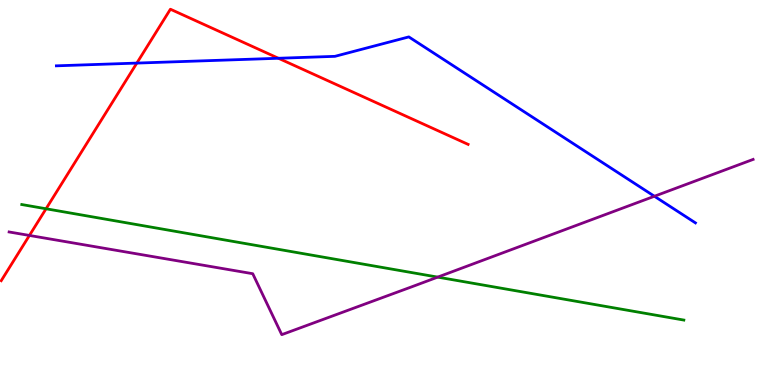[{'lines': ['blue', 'red'], 'intersections': [{'x': 1.77, 'y': 8.36}, {'x': 3.59, 'y': 8.49}]}, {'lines': ['green', 'red'], 'intersections': [{'x': 0.594, 'y': 4.58}]}, {'lines': ['purple', 'red'], 'intersections': [{'x': 0.38, 'y': 3.88}]}, {'lines': ['blue', 'green'], 'intersections': []}, {'lines': ['blue', 'purple'], 'intersections': [{'x': 8.44, 'y': 4.9}]}, {'lines': ['green', 'purple'], 'intersections': [{'x': 5.65, 'y': 2.8}]}]